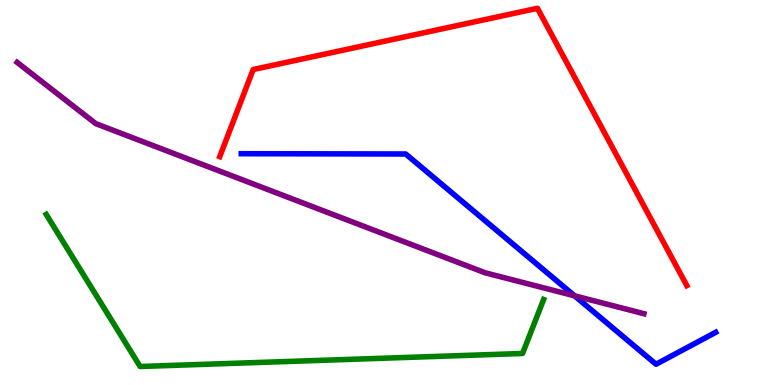[{'lines': ['blue', 'red'], 'intersections': []}, {'lines': ['green', 'red'], 'intersections': []}, {'lines': ['purple', 'red'], 'intersections': []}, {'lines': ['blue', 'green'], 'intersections': []}, {'lines': ['blue', 'purple'], 'intersections': [{'x': 7.41, 'y': 2.32}]}, {'lines': ['green', 'purple'], 'intersections': []}]